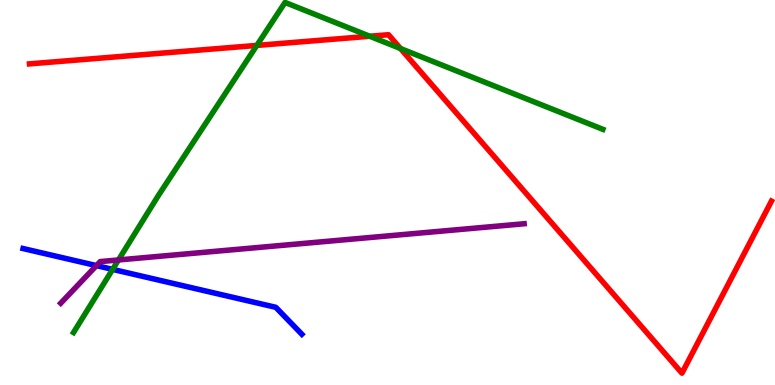[{'lines': ['blue', 'red'], 'intersections': []}, {'lines': ['green', 'red'], 'intersections': [{'x': 3.31, 'y': 8.82}, {'x': 4.77, 'y': 9.06}, {'x': 5.17, 'y': 8.74}]}, {'lines': ['purple', 'red'], 'intersections': []}, {'lines': ['blue', 'green'], 'intersections': [{'x': 1.45, 'y': 3.0}]}, {'lines': ['blue', 'purple'], 'intersections': [{'x': 1.24, 'y': 3.1}]}, {'lines': ['green', 'purple'], 'intersections': [{'x': 1.53, 'y': 3.25}]}]